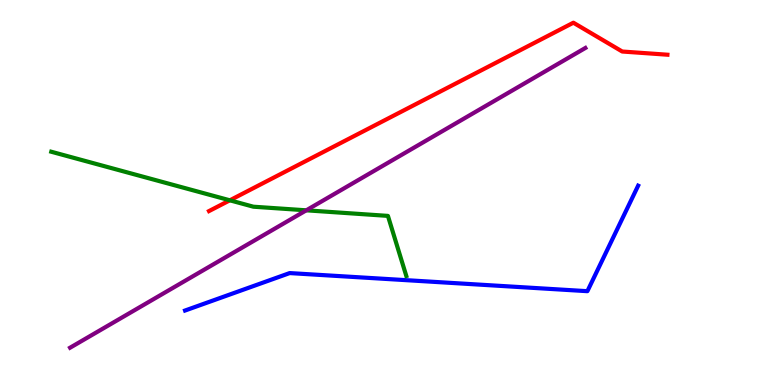[{'lines': ['blue', 'red'], 'intersections': []}, {'lines': ['green', 'red'], 'intersections': [{'x': 2.97, 'y': 4.8}]}, {'lines': ['purple', 'red'], 'intersections': []}, {'lines': ['blue', 'green'], 'intersections': []}, {'lines': ['blue', 'purple'], 'intersections': []}, {'lines': ['green', 'purple'], 'intersections': [{'x': 3.95, 'y': 4.54}]}]